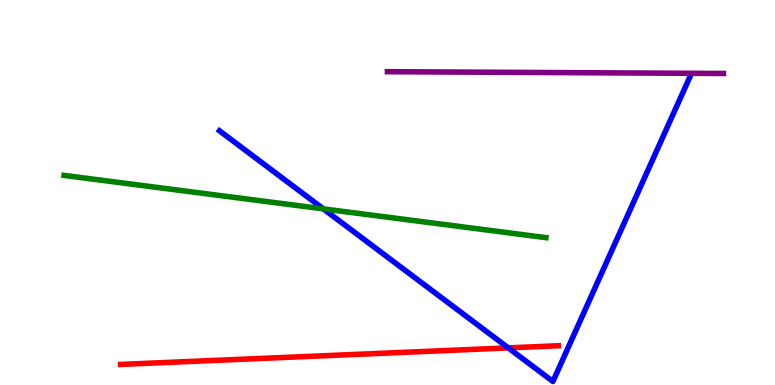[{'lines': ['blue', 'red'], 'intersections': [{'x': 6.56, 'y': 0.964}]}, {'lines': ['green', 'red'], 'intersections': []}, {'lines': ['purple', 'red'], 'intersections': []}, {'lines': ['blue', 'green'], 'intersections': [{'x': 4.17, 'y': 4.57}]}, {'lines': ['blue', 'purple'], 'intersections': []}, {'lines': ['green', 'purple'], 'intersections': []}]